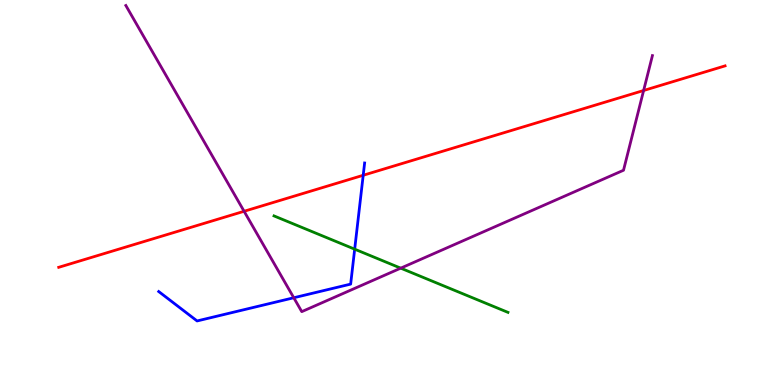[{'lines': ['blue', 'red'], 'intersections': [{'x': 4.69, 'y': 5.45}]}, {'lines': ['green', 'red'], 'intersections': []}, {'lines': ['purple', 'red'], 'intersections': [{'x': 3.15, 'y': 4.51}, {'x': 8.3, 'y': 7.65}]}, {'lines': ['blue', 'green'], 'intersections': [{'x': 4.58, 'y': 3.53}]}, {'lines': ['blue', 'purple'], 'intersections': [{'x': 3.79, 'y': 2.27}]}, {'lines': ['green', 'purple'], 'intersections': [{'x': 5.17, 'y': 3.03}]}]